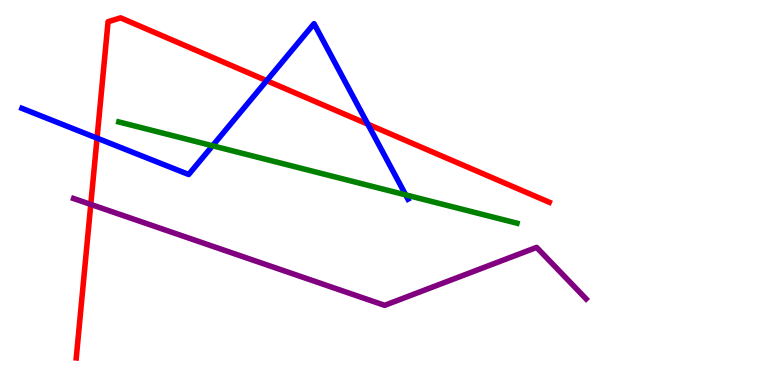[{'lines': ['blue', 'red'], 'intersections': [{'x': 1.25, 'y': 6.41}, {'x': 3.44, 'y': 7.9}, {'x': 4.75, 'y': 6.77}]}, {'lines': ['green', 'red'], 'intersections': []}, {'lines': ['purple', 'red'], 'intersections': [{'x': 1.17, 'y': 4.69}]}, {'lines': ['blue', 'green'], 'intersections': [{'x': 2.74, 'y': 6.21}, {'x': 5.23, 'y': 4.94}]}, {'lines': ['blue', 'purple'], 'intersections': []}, {'lines': ['green', 'purple'], 'intersections': []}]